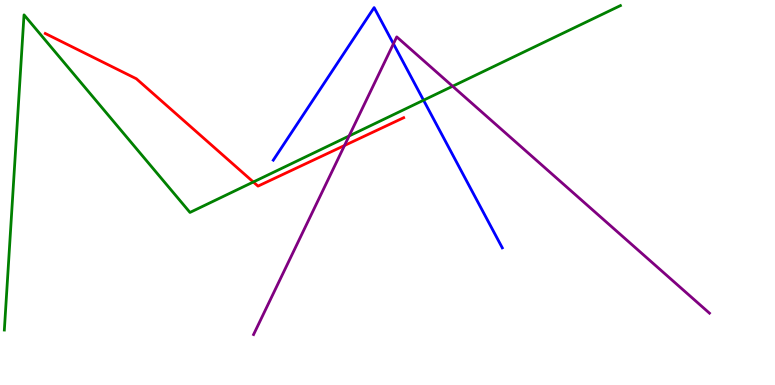[{'lines': ['blue', 'red'], 'intersections': []}, {'lines': ['green', 'red'], 'intersections': [{'x': 3.27, 'y': 5.27}]}, {'lines': ['purple', 'red'], 'intersections': [{'x': 4.45, 'y': 6.22}]}, {'lines': ['blue', 'green'], 'intersections': [{'x': 5.46, 'y': 7.4}]}, {'lines': ['blue', 'purple'], 'intersections': [{'x': 5.08, 'y': 8.86}]}, {'lines': ['green', 'purple'], 'intersections': [{'x': 4.5, 'y': 6.47}, {'x': 5.84, 'y': 7.76}]}]